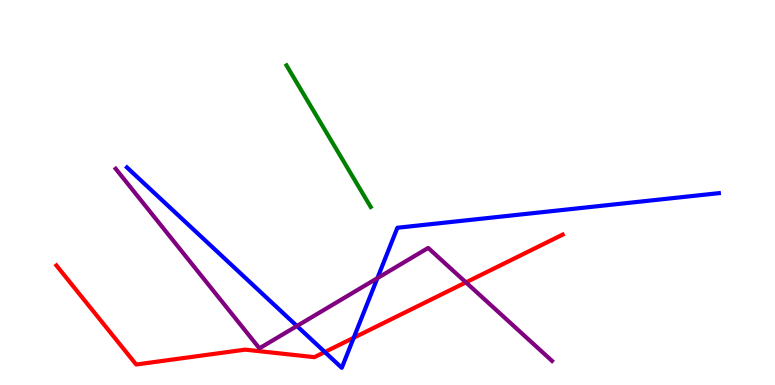[{'lines': ['blue', 'red'], 'intersections': [{'x': 4.19, 'y': 0.857}, {'x': 4.56, 'y': 1.23}]}, {'lines': ['green', 'red'], 'intersections': []}, {'lines': ['purple', 'red'], 'intersections': [{'x': 6.01, 'y': 2.67}]}, {'lines': ['blue', 'green'], 'intersections': []}, {'lines': ['blue', 'purple'], 'intersections': [{'x': 3.83, 'y': 1.53}, {'x': 4.87, 'y': 2.78}]}, {'lines': ['green', 'purple'], 'intersections': []}]